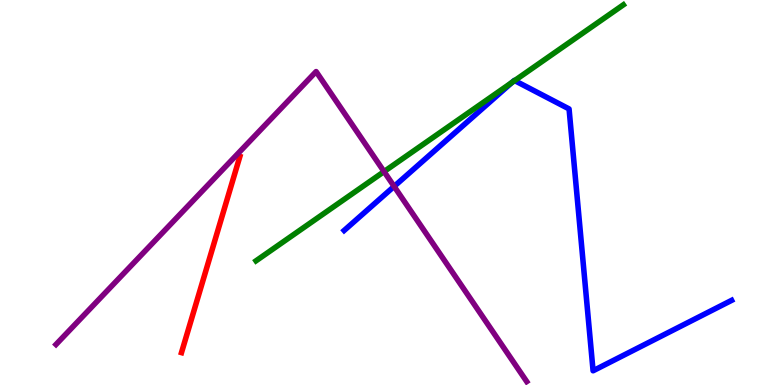[{'lines': ['blue', 'red'], 'intersections': []}, {'lines': ['green', 'red'], 'intersections': []}, {'lines': ['purple', 'red'], 'intersections': []}, {'lines': ['blue', 'green'], 'intersections': [{'x': 6.61, 'y': 7.86}, {'x': 6.64, 'y': 7.91}]}, {'lines': ['blue', 'purple'], 'intersections': [{'x': 5.09, 'y': 5.16}]}, {'lines': ['green', 'purple'], 'intersections': [{'x': 4.96, 'y': 5.54}]}]